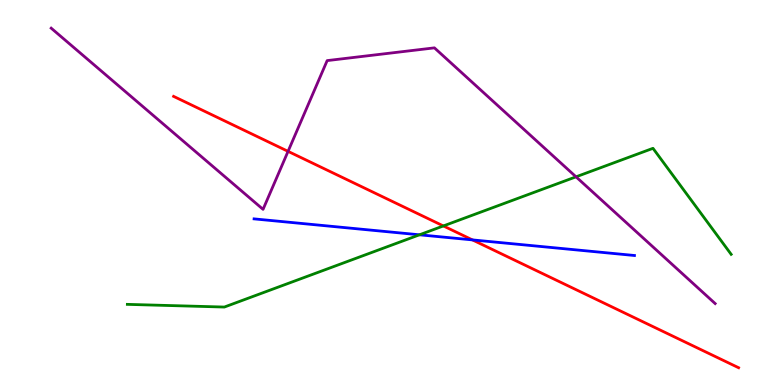[{'lines': ['blue', 'red'], 'intersections': [{'x': 6.1, 'y': 3.77}]}, {'lines': ['green', 'red'], 'intersections': [{'x': 5.72, 'y': 4.13}]}, {'lines': ['purple', 'red'], 'intersections': [{'x': 3.72, 'y': 6.07}]}, {'lines': ['blue', 'green'], 'intersections': [{'x': 5.41, 'y': 3.9}]}, {'lines': ['blue', 'purple'], 'intersections': []}, {'lines': ['green', 'purple'], 'intersections': [{'x': 7.43, 'y': 5.41}]}]